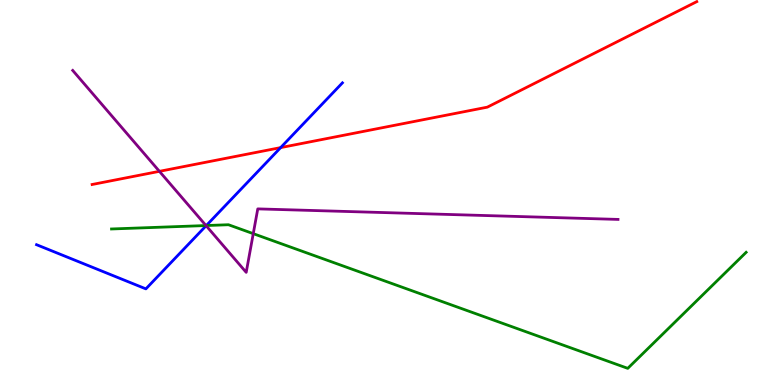[{'lines': ['blue', 'red'], 'intersections': [{'x': 3.62, 'y': 6.17}]}, {'lines': ['green', 'red'], 'intersections': []}, {'lines': ['purple', 'red'], 'intersections': [{'x': 2.06, 'y': 5.55}]}, {'lines': ['blue', 'green'], 'intersections': [{'x': 2.66, 'y': 4.14}]}, {'lines': ['blue', 'purple'], 'intersections': [{'x': 2.66, 'y': 4.14}]}, {'lines': ['green', 'purple'], 'intersections': [{'x': 2.66, 'y': 4.14}, {'x': 3.27, 'y': 3.93}]}]